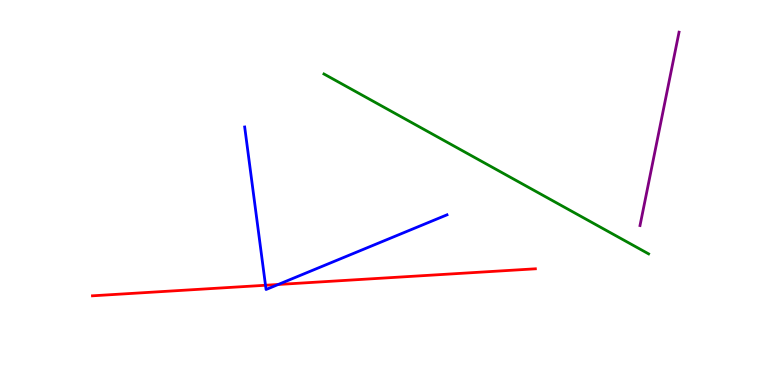[{'lines': ['blue', 'red'], 'intersections': [{'x': 3.43, 'y': 2.59}, {'x': 3.59, 'y': 2.61}]}, {'lines': ['green', 'red'], 'intersections': []}, {'lines': ['purple', 'red'], 'intersections': []}, {'lines': ['blue', 'green'], 'intersections': []}, {'lines': ['blue', 'purple'], 'intersections': []}, {'lines': ['green', 'purple'], 'intersections': []}]